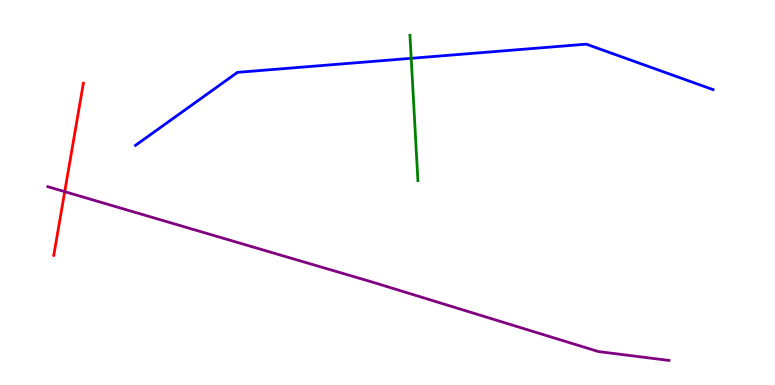[{'lines': ['blue', 'red'], 'intersections': []}, {'lines': ['green', 'red'], 'intersections': []}, {'lines': ['purple', 'red'], 'intersections': [{'x': 0.835, 'y': 5.02}]}, {'lines': ['blue', 'green'], 'intersections': [{'x': 5.31, 'y': 8.49}]}, {'lines': ['blue', 'purple'], 'intersections': []}, {'lines': ['green', 'purple'], 'intersections': []}]